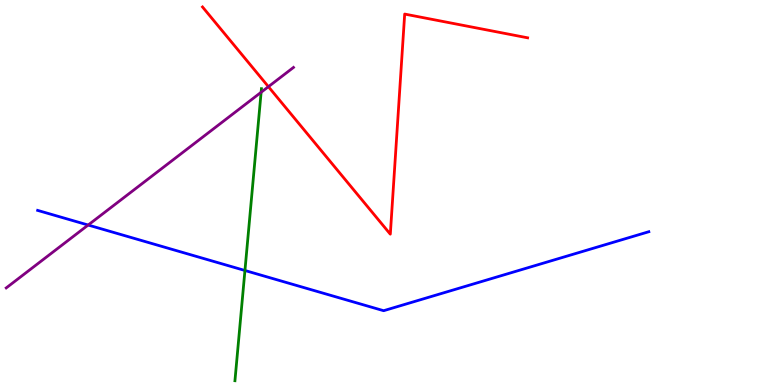[{'lines': ['blue', 'red'], 'intersections': []}, {'lines': ['green', 'red'], 'intersections': []}, {'lines': ['purple', 'red'], 'intersections': [{'x': 3.46, 'y': 7.75}]}, {'lines': ['blue', 'green'], 'intersections': [{'x': 3.16, 'y': 2.97}]}, {'lines': ['blue', 'purple'], 'intersections': [{'x': 1.14, 'y': 4.15}]}, {'lines': ['green', 'purple'], 'intersections': [{'x': 3.37, 'y': 7.6}]}]